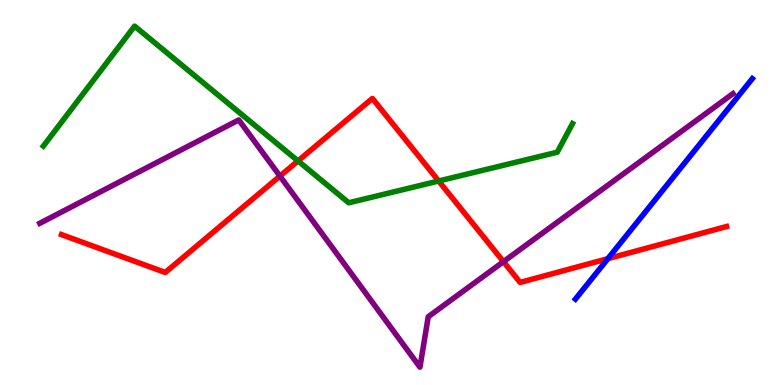[{'lines': ['blue', 'red'], 'intersections': [{'x': 7.84, 'y': 3.28}]}, {'lines': ['green', 'red'], 'intersections': [{'x': 3.85, 'y': 5.82}, {'x': 5.66, 'y': 5.3}]}, {'lines': ['purple', 'red'], 'intersections': [{'x': 3.61, 'y': 5.43}, {'x': 6.5, 'y': 3.2}]}, {'lines': ['blue', 'green'], 'intersections': []}, {'lines': ['blue', 'purple'], 'intersections': []}, {'lines': ['green', 'purple'], 'intersections': []}]